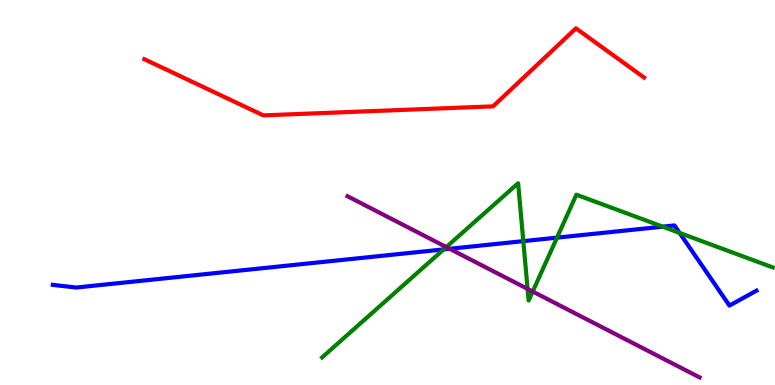[{'lines': ['blue', 'red'], 'intersections': []}, {'lines': ['green', 'red'], 'intersections': []}, {'lines': ['purple', 'red'], 'intersections': []}, {'lines': ['blue', 'green'], 'intersections': [{'x': 5.73, 'y': 3.52}, {'x': 6.75, 'y': 3.74}, {'x': 7.19, 'y': 3.83}, {'x': 8.55, 'y': 4.11}, {'x': 8.77, 'y': 3.95}]}, {'lines': ['blue', 'purple'], 'intersections': [{'x': 5.8, 'y': 3.54}]}, {'lines': ['green', 'purple'], 'intersections': [{'x': 5.76, 'y': 3.58}, {'x': 6.81, 'y': 2.5}, {'x': 6.87, 'y': 2.43}]}]